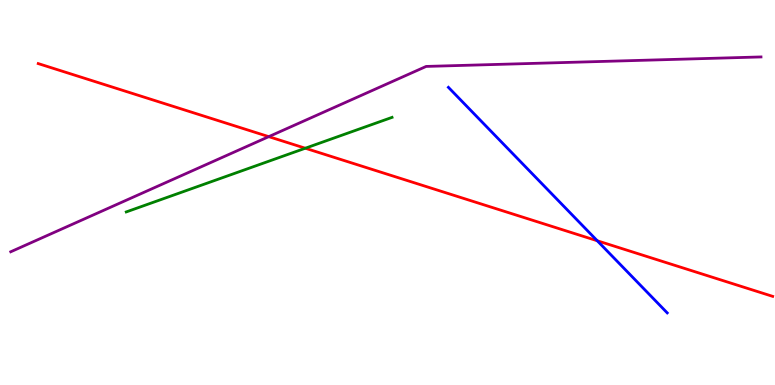[{'lines': ['blue', 'red'], 'intersections': [{'x': 7.71, 'y': 3.75}]}, {'lines': ['green', 'red'], 'intersections': [{'x': 3.94, 'y': 6.15}]}, {'lines': ['purple', 'red'], 'intersections': [{'x': 3.47, 'y': 6.45}]}, {'lines': ['blue', 'green'], 'intersections': []}, {'lines': ['blue', 'purple'], 'intersections': []}, {'lines': ['green', 'purple'], 'intersections': []}]